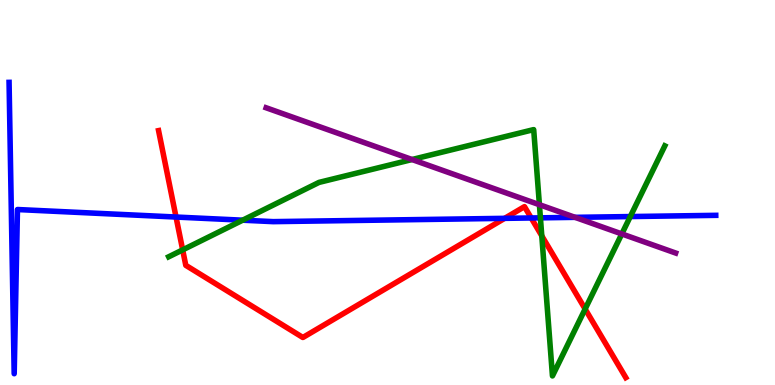[{'lines': ['blue', 'red'], 'intersections': [{'x': 2.27, 'y': 4.36}, {'x': 6.51, 'y': 4.33}, {'x': 6.85, 'y': 4.34}]}, {'lines': ['green', 'red'], 'intersections': [{'x': 2.36, 'y': 3.51}, {'x': 6.99, 'y': 3.87}, {'x': 7.55, 'y': 1.97}]}, {'lines': ['purple', 'red'], 'intersections': []}, {'lines': ['blue', 'green'], 'intersections': [{'x': 3.13, 'y': 4.28}, {'x': 6.97, 'y': 4.34}, {'x': 8.13, 'y': 4.38}]}, {'lines': ['blue', 'purple'], 'intersections': [{'x': 7.42, 'y': 4.35}]}, {'lines': ['green', 'purple'], 'intersections': [{'x': 5.32, 'y': 5.86}, {'x': 6.96, 'y': 4.68}, {'x': 8.02, 'y': 3.92}]}]